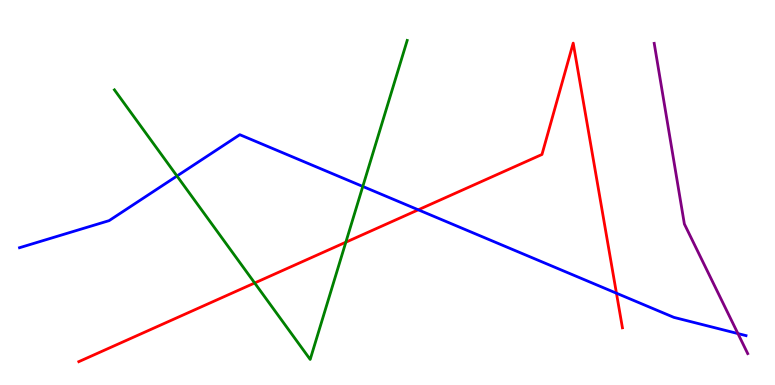[{'lines': ['blue', 'red'], 'intersections': [{'x': 5.4, 'y': 4.55}, {'x': 7.95, 'y': 2.38}]}, {'lines': ['green', 'red'], 'intersections': [{'x': 3.29, 'y': 2.65}, {'x': 4.46, 'y': 3.71}]}, {'lines': ['purple', 'red'], 'intersections': []}, {'lines': ['blue', 'green'], 'intersections': [{'x': 2.28, 'y': 5.43}, {'x': 4.68, 'y': 5.16}]}, {'lines': ['blue', 'purple'], 'intersections': [{'x': 9.52, 'y': 1.34}]}, {'lines': ['green', 'purple'], 'intersections': []}]